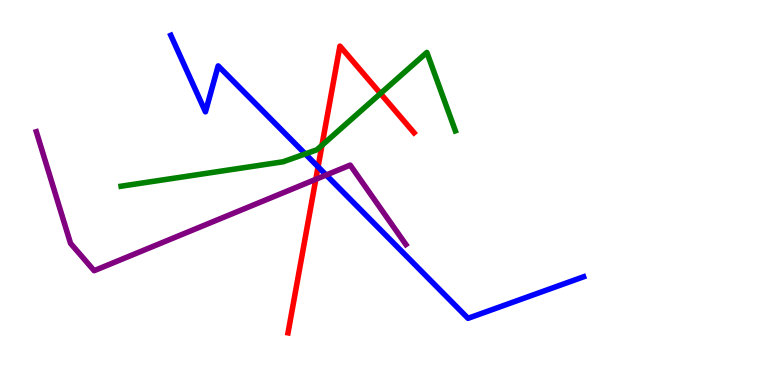[{'lines': ['blue', 'red'], 'intersections': [{'x': 4.1, 'y': 5.67}]}, {'lines': ['green', 'red'], 'intersections': [{'x': 4.15, 'y': 6.23}, {'x': 4.91, 'y': 7.57}]}, {'lines': ['purple', 'red'], 'intersections': [{'x': 4.07, 'y': 5.34}]}, {'lines': ['blue', 'green'], 'intersections': [{'x': 3.94, 'y': 6.0}]}, {'lines': ['blue', 'purple'], 'intersections': [{'x': 4.21, 'y': 5.45}]}, {'lines': ['green', 'purple'], 'intersections': []}]